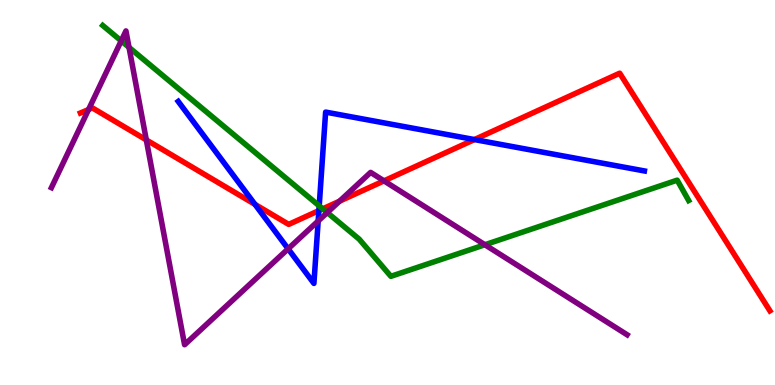[{'lines': ['blue', 'red'], 'intersections': [{'x': 3.29, 'y': 4.69}, {'x': 4.11, 'y': 4.53}, {'x': 6.12, 'y': 6.37}]}, {'lines': ['green', 'red'], 'intersections': [{'x': 4.16, 'y': 4.58}]}, {'lines': ['purple', 'red'], 'intersections': [{'x': 1.14, 'y': 7.15}, {'x': 1.89, 'y': 6.37}, {'x': 4.38, 'y': 4.78}, {'x': 4.95, 'y': 5.3}]}, {'lines': ['blue', 'green'], 'intersections': [{'x': 4.12, 'y': 4.65}]}, {'lines': ['blue', 'purple'], 'intersections': [{'x': 3.72, 'y': 3.54}, {'x': 4.11, 'y': 4.26}]}, {'lines': ['green', 'purple'], 'intersections': [{'x': 1.56, 'y': 8.94}, {'x': 1.66, 'y': 8.77}, {'x': 4.22, 'y': 4.48}, {'x': 6.26, 'y': 3.64}]}]